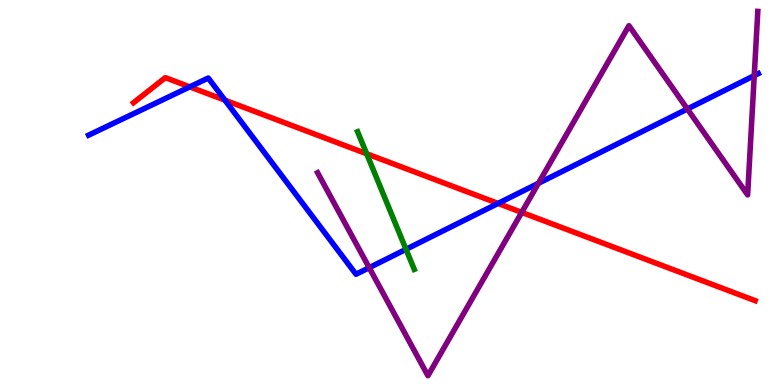[{'lines': ['blue', 'red'], 'intersections': [{'x': 2.45, 'y': 7.74}, {'x': 2.9, 'y': 7.4}, {'x': 6.43, 'y': 4.72}]}, {'lines': ['green', 'red'], 'intersections': [{'x': 4.73, 'y': 6.01}]}, {'lines': ['purple', 'red'], 'intersections': [{'x': 6.73, 'y': 4.48}]}, {'lines': ['blue', 'green'], 'intersections': [{'x': 5.24, 'y': 3.52}]}, {'lines': ['blue', 'purple'], 'intersections': [{'x': 4.76, 'y': 3.05}, {'x': 6.95, 'y': 5.24}, {'x': 8.87, 'y': 7.17}, {'x': 9.73, 'y': 8.04}]}, {'lines': ['green', 'purple'], 'intersections': []}]